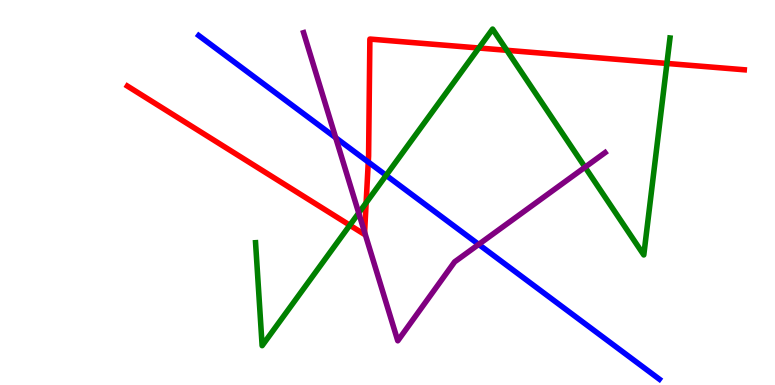[{'lines': ['blue', 'red'], 'intersections': [{'x': 4.75, 'y': 5.79}]}, {'lines': ['green', 'red'], 'intersections': [{'x': 4.51, 'y': 4.15}, {'x': 4.72, 'y': 4.73}, {'x': 6.18, 'y': 8.75}, {'x': 6.54, 'y': 8.69}, {'x': 8.61, 'y': 8.35}]}, {'lines': ['purple', 'red'], 'intersections': [{'x': 4.7, 'y': 3.97}]}, {'lines': ['blue', 'green'], 'intersections': [{'x': 4.98, 'y': 5.45}]}, {'lines': ['blue', 'purple'], 'intersections': [{'x': 4.33, 'y': 6.42}, {'x': 6.18, 'y': 3.65}]}, {'lines': ['green', 'purple'], 'intersections': [{'x': 4.63, 'y': 4.47}, {'x': 7.55, 'y': 5.66}]}]